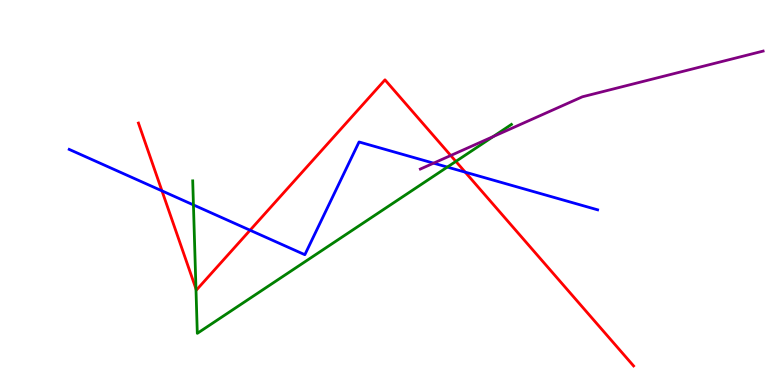[{'lines': ['blue', 'red'], 'intersections': [{'x': 2.09, 'y': 5.04}, {'x': 3.23, 'y': 4.02}, {'x': 6.0, 'y': 5.53}]}, {'lines': ['green', 'red'], 'intersections': [{'x': 2.53, 'y': 2.5}, {'x': 5.88, 'y': 5.81}]}, {'lines': ['purple', 'red'], 'intersections': [{'x': 5.82, 'y': 5.96}]}, {'lines': ['blue', 'green'], 'intersections': [{'x': 2.5, 'y': 4.68}, {'x': 5.77, 'y': 5.66}]}, {'lines': ['blue', 'purple'], 'intersections': [{'x': 5.59, 'y': 5.76}]}, {'lines': ['green', 'purple'], 'intersections': [{'x': 6.36, 'y': 6.45}]}]